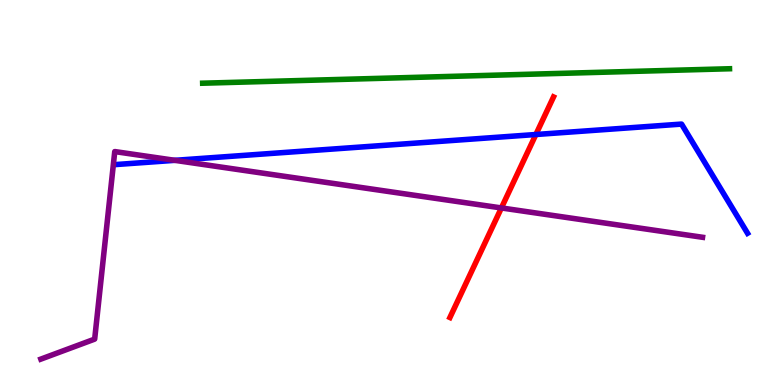[{'lines': ['blue', 'red'], 'intersections': [{'x': 6.91, 'y': 6.51}]}, {'lines': ['green', 'red'], 'intersections': []}, {'lines': ['purple', 'red'], 'intersections': [{'x': 6.47, 'y': 4.6}]}, {'lines': ['blue', 'green'], 'intersections': []}, {'lines': ['blue', 'purple'], 'intersections': [{'x': 2.26, 'y': 5.84}]}, {'lines': ['green', 'purple'], 'intersections': []}]